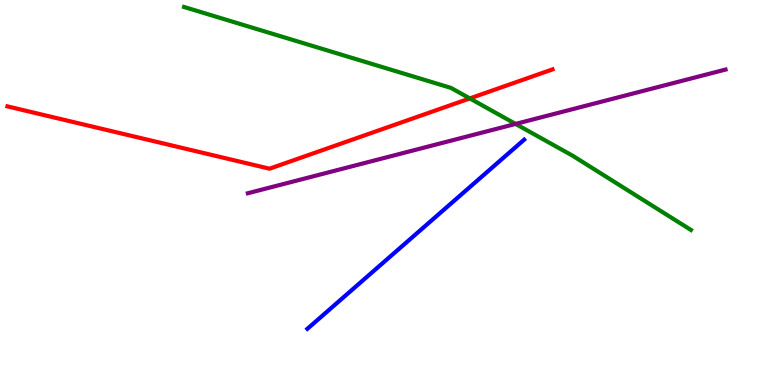[{'lines': ['blue', 'red'], 'intersections': []}, {'lines': ['green', 'red'], 'intersections': [{'x': 6.06, 'y': 7.44}]}, {'lines': ['purple', 'red'], 'intersections': []}, {'lines': ['blue', 'green'], 'intersections': []}, {'lines': ['blue', 'purple'], 'intersections': []}, {'lines': ['green', 'purple'], 'intersections': [{'x': 6.65, 'y': 6.78}]}]